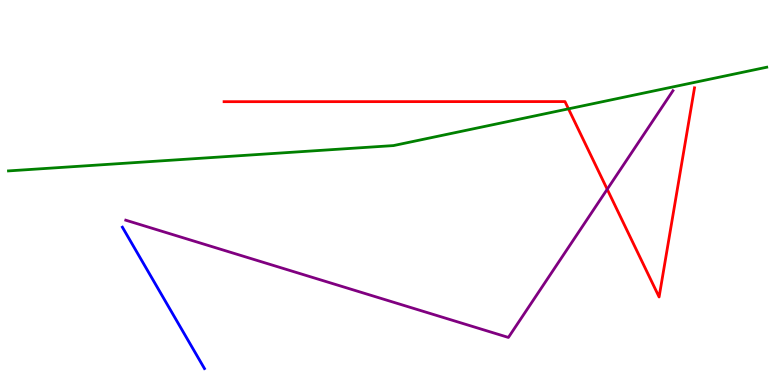[{'lines': ['blue', 'red'], 'intersections': []}, {'lines': ['green', 'red'], 'intersections': [{'x': 7.34, 'y': 7.17}]}, {'lines': ['purple', 'red'], 'intersections': [{'x': 7.84, 'y': 5.08}]}, {'lines': ['blue', 'green'], 'intersections': []}, {'lines': ['blue', 'purple'], 'intersections': []}, {'lines': ['green', 'purple'], 'intersections': []}]